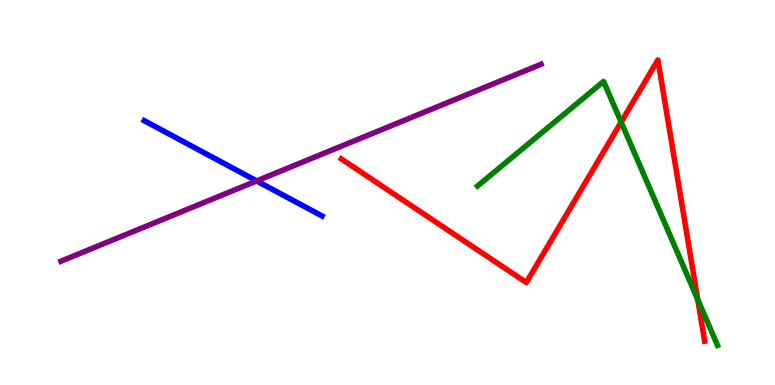[{'lines': ['blue', 'red'], 'intersections': []}, {'lines': ['green', 'red'], 'intersections': [{'x': 8.01, 'y': 6.83}, {'x': 9.0, 'y': 2.22}]}, {'lines': ['purple', 'red'], 'intersections': []}, {'lines': ['blue', 'green'], 'intersections': []}, {'lines': ['blue', 'purple'], 'intersections': [{'x': 3.31, 'y': 5.3}]}, {'lines': ['green', 'purple'], 'intersections': []}]